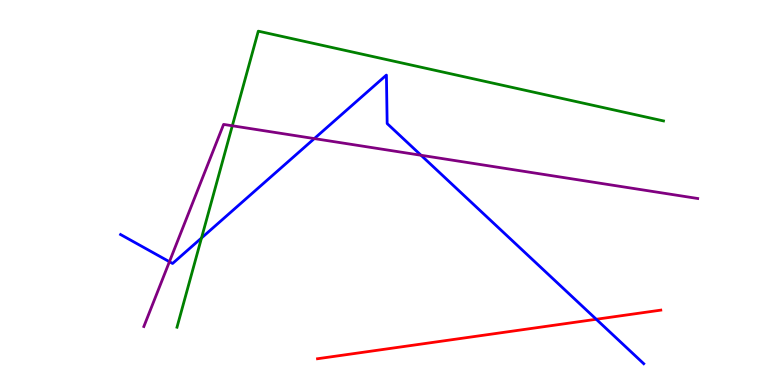[{'lines': ['blue', 'red'], 'intersections': [{'x': 7.69, 'y': 1.71}]}, {'lines': ['green', 'red'], 'intersections': []}, {'lines': ['purple', 'red'], 'intersections': []}, {'lines': ['blue', 'green'], 'intersections': [{'x': 2.6, 'y': 3.82}]}, {'lines': ['blue', 'purple'], 'intersections': [{'x': 2.19, 'y': 3.2}, {'x': 4.06, 'y': 6.4}, {'x': 5.43, 'y': 5.97}]}, {'lines': ['green', 'purple'], 'intersections': [{'x': 3.0, 'y': 6.73}]}]